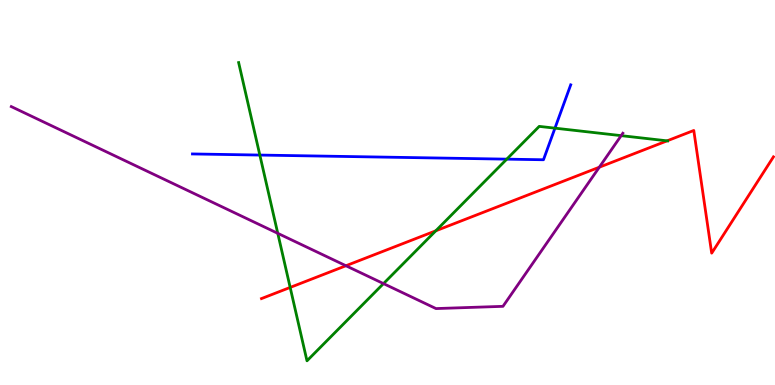[{'lines': ['blue', 'red'], 'intersections': []}, {'lines': ['green', 'red'], 'intersections': [{'x': 3.74, 'y': 2.53}, {'x': 5.62, 'y': 4.01}, {'x': 8.61, 'y': 6.34}]}, {'lines': ['purple', 'red'], 'intersections': [{'x': 4.46, 'y': 3.1}, {'x': 7.73, 'y': 5.66}]}, {'lines': ['blue', 'green'], 'intersections': [{'x': 3.35, 'y': 5.97}, {'x': 6.54, 'y': 5.87}, {'x': 7.16, 'y': 6.67}]}, {'lines': ['blue', 'purple'], 'intersections': []}, {'lines': ['green', 'purple'], 'intersections': [{'x': 3.58, 'y': 3.94}, {'x': 4.95, 'y': 2.63}, {'x': 8.02, 'y': 6.48}]}]